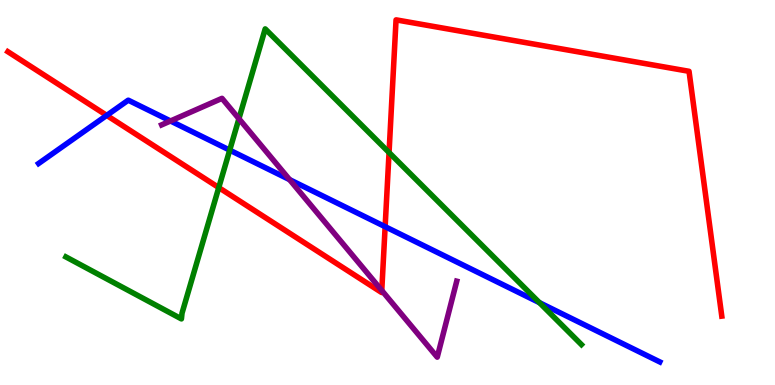[{'lines': ['blue', 'red'], 'intersections': [{'x': 1.38, 'y': 7.0}, {'x': 4.97, 'y': 4.11}]}, {'lines': ['green', 'red'], 'intersections': [{'x': 2.82, 'y': 5.13}, {'x': 5.02, 'y': 6.04}]}, {'lines': ['purple', 'red'], 'intersections': [{'x': 4.93, 'y': 2.46}]}, {'lines': ['blue', 'green'], 'intersections': [{'x': 2.96, 'y': 6.1}, {'x': 6.96, 'y': 2.14}]}, {'lines': ['blue', 'purple'], 'intersections': [{'x': 2.2, 'y': 6.86}, {'x': 3.74, 'y': 5.33}]}, {'lines': ['green', 'purple'], 'intersections': [{'x': 3.08, 'y': 6.92}]}]